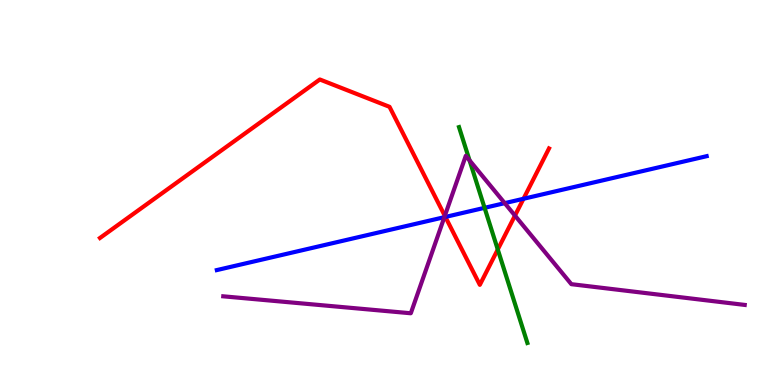[{'lines': ['blue', 'red'], 'intersections': [{'x': 5.75, 'y': 4.37}, {'x': 6.75, 'y': 4.84}]}, {'lines': ['green', 'red'], 'intersections': [{'x': 6.42, 'y': 3.52}]}, {'lines': ['purple', 'red'], 'intersections': [{'x': 5.74, 'y': 4.39}, {'x': 6.64, 'y': 4.4}]}, {'lines': ['blue', 'green'], 'intersections': [{'x': 6.25, 'y': 4.6}]}, {'lines': ['blue', 'purple'], 'intersections': [{'x': 5.73, 'y': 4.36}, {'x': 6.51, 'y': 4.72}]}, {'lines': ['green', 'purple'], 'intersections': [{'x': 6.06, 'y': 5.84}]}]